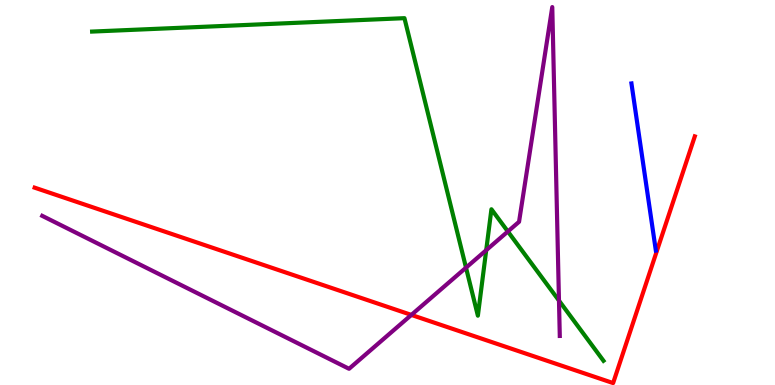[{'lines': ['blue', 'red'], 'intersections': []}, {'lines': ['green', 'red'], 'intersections': []}, {'lines': ['purple', 'red'], 'intersections': [{'x': 5.31, 'y': 1.82}]}, {'lines': ['blue', 'green'], 'intersections': []}, {'lines': ['blue', 'purple'], 'intersections': []}, {'lines': ['green', 'purple'], 'intersections': [{'x': 6.01, 'y': 3.05}, {'x': 6.27, 'y': 3.5}, {'x': 6.55, 'y': 3.99}, {'x': 7.21, 'y': 2.19}]}]